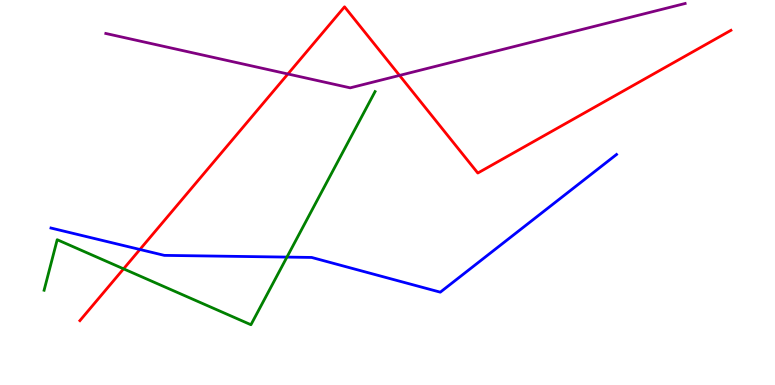[{'lines': ['blue', 'red'], 'intersections': [{'x': 1.81, 'y': 3.52}]}, {'lines': ['green', 'red'], 'intersections': [{'x': 1.59, 'y': 3.02}]}, {'lines': ['purple', 'red'], 'intersections': [{'x': 3.71, 'y': 8.08}, {'x': 5.16, 'y': 8.04}]}, {'lines': ['blue', 'green'], 'intersections': [{'x': 3.7, 'y': 3.32}]}, {'lines': ['blue', 'purple'], 'intersections': []}, {'lines': ['green', 'purple'], 'intersections': []}]